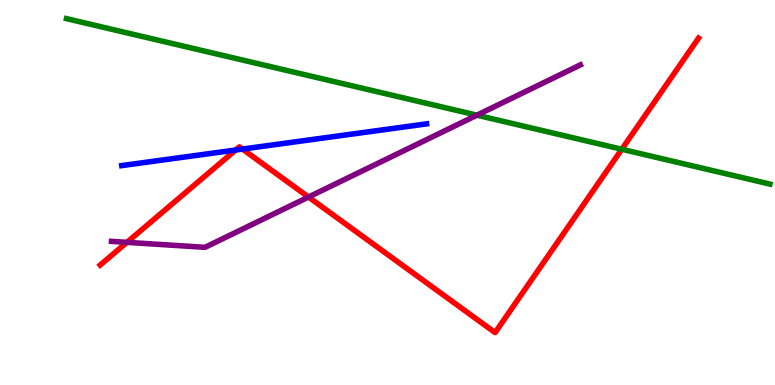[{'lines': ['blue', 'red'], 'intersections': [{'x': 3.04, 'y': 6.1}, {'x': 3.13, 'y': 6.13}]}, {'lines': ['green', 'red'], 'intersections': [{'x': 8.02, 'y': 6.12}]}, {'lines': ['purple', 'red'], 'intersections': [{'x': 1.64, 'y': 3.71}, {'x': 3.98, 'y': 4.88}]}, {'lines': ['blue', 'green'], 'intersections': []}, {'lines': ['blue', 'purple'], 'intersections': []}, {'lines': ['green', 'purple'], 'intersections': [{'x': 6.15, 'y': 7.01}]}]